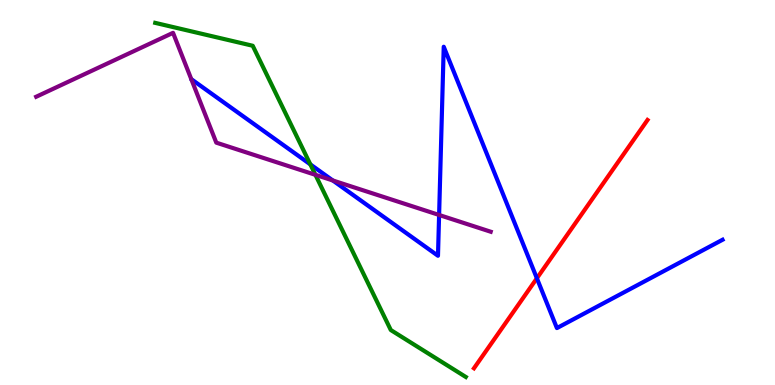[{'lines': ['blue', 'red'], 'intersections': [{'x': 6.93, 'y': 2.77}]}, {'lines': ['green', 'red'], 'intersections': []}, {'lines': ['purple', 'red'], 'intersections': []}, {'lines': ['blue', 'green'], 'intersections': [{'x': 4.0, 'y': 5.73}]}, {'lines': ['blue', 'purple'], 'intersections': [{'x': 4.29, 'y': 5.31}, {'x': 5.67, 'y': 4.42}]}, {'lines': ['green', 'purple'], 'intersections': [{'x': 4.07, 'y': 5.46}]}]